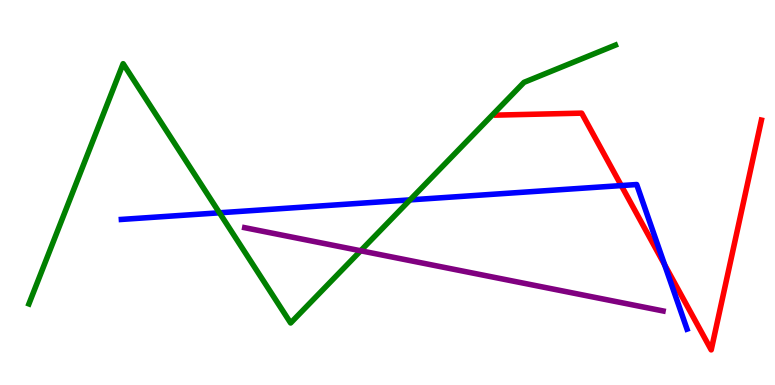[{'lines': ['blue', 'red'], 'intersections': [{'x': 8.02, 'y': 5.18}, {'x': 8.58, 'y': 3.12}]}, {'lines': ['green', 'red'], 'intersections': []}, {'lines': ['purple', 'red'], 'intersections': []}, {'lines': ['blue', 'green'], 'intersections': [{'x': 2.83, 'y': 4.47}, {'x': 5.29, 'y': 4.81}]}, {'lines': ['blue', 'purple'], 'intersections': []}, {'lines': ['green', 'purple'], 'intersections': [{'x': 4.65, 'y': 3.49}]}]